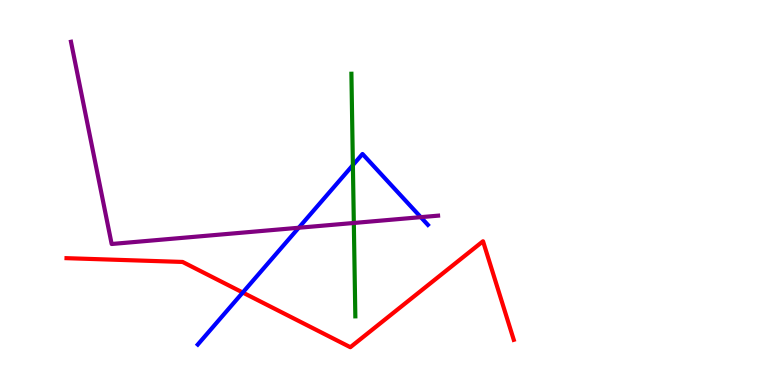[{'lines': ['blue', 'red'], 'intersections': [{'x': 3.13, 'y': 2.4}]}, {'lines': ['green', 'red'], 'intersections': []}, {'lines': ['purple', 'red'], 'intersections': []}, {'lines': ['blue', 'green'], 'intersections': [{'x': 4.55, 'y': 5.71}]}, {'lines': ['blue', 'purple'], 'intersections': [{'x': 3.85, 'y': 4.08}, {'x': 5.43, 'y': 4.36}]}, {'lines': ['green', 'purple'], 'intersections': [{'x': 4.57, 'y': 4.21}]}]